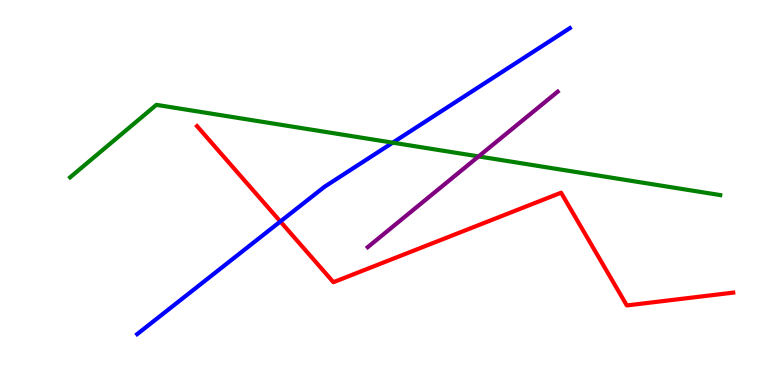[{'lines': ['blue', 'red'], 'intersections': [{'x': 3.62, 'y': 4.25}]}, {'lines': ['green', 'red'], 'intersections': []}, {'lines': ['purple', 'red'], 'intersections': []}, {'lines': ['blue', 'green'], 'intersections': [{'x': 5.07, 'y': 6.29}]}, {'lines': ['blue', 'purple'], 'intersections': []}, {'lines': ['green', 'purple'], 'intersections': [{'x': 6.18, 'y': 5.94}]}]